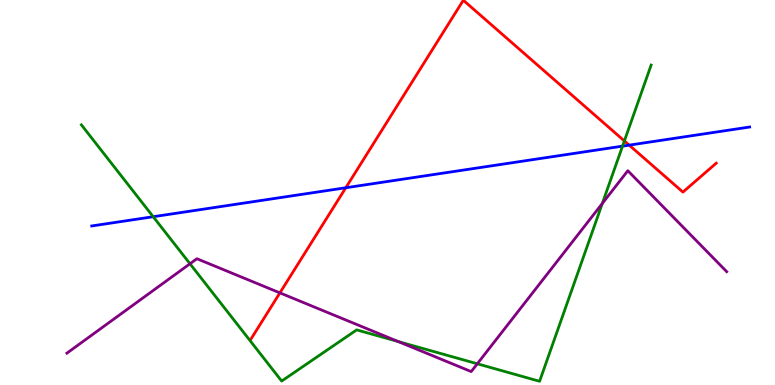[{'lines': ['blue', 'red'], 'intersections': [{'x': 4.46, 'y': 5.12}, {'x': 8.12, 'y': 6.23}]}, {'lines': ['green', 'red'], 'intersections': [{'x': 8.06, 'y': 6.34}]}, {'lines': ['purple', 'red'], 'intersections': [{'x': 3.61, 'y': 2.39}]}, {'lines': ['blue', 'green'], 'intersections': [{'x': 1.98, 'y': 4.37}, {'x': 8.03, 'y': 6.2}]}, {'lines': ['blue', 'purple'], 'intersections': []}, {'lines': ['green', 'purple'], 'intersections': [{'x': 2.45, 'y': 3.15}, {'x': 5.14, 'y': 1.13}, {'x': 6.16, 'y': 0.551}, {'x': 7.77, 'y': 4.72}]}]